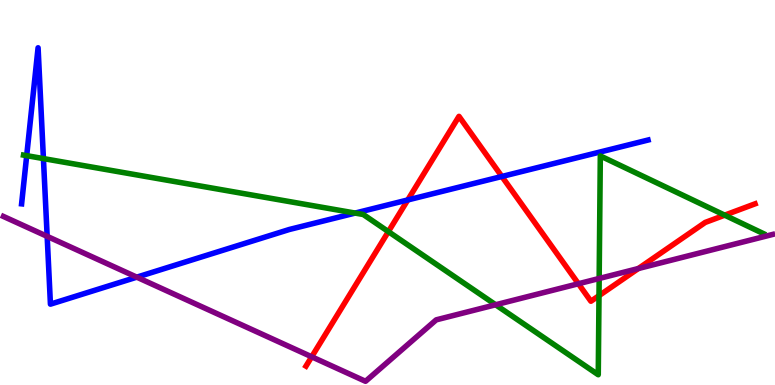[{'lines': ['blue', 'red'], 'intersections': [{'x': 5.26, 'y': 4.81}, {'x': 6.48, 'y': 5.42}]}, {'lines': ['green', 'red'], 'intersections': [{'x': 5.01, 'y': 3.98}, {'x': 7.73, 'y': 2.32}, {'x': 9.35, 'y': 4.41}]}, {'lines': ['purple', 'red'], 'intersections': [{'x': 4.02, 'y': 0.733}, {'x': 7.46, 'y': 2.63}, {'x': 8.24, 'y': 3.03}]}, {'lines': ['blue', 'green'], 'intersections': [{'x': 0.344, 'y': 5.96}, {'x': 0.56, 'y': 5.88}, {'x': 4.58, 'y': 4.47}]}, {'lines': ['blue', 'purple'], 'intersections': [{'x': 0.609, 'y': 3.86}, {'x': 1.77, 'y': 2.8}]}, {'lines': ['green', 'purple'], 'intersections': [{'x': 6.4, 'y': 2.08}, {'x': 7.73, 'y': 2.77}]}]